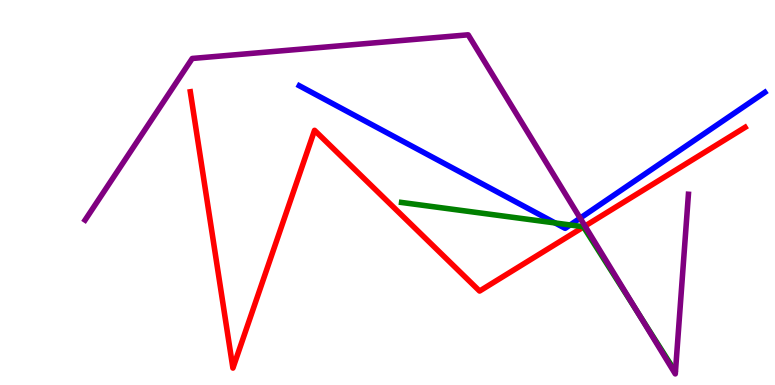[{'lines': ['blue', 'red'], 'intersections': []}, {'lines': ['green', 'red'], 'intersections': [{'x': 7.53, 'y': 4.1}]}, {'lines': ['purple', 'red'], 'intersections': [{'x': 7.55, 'y': 4.13}]}, {'lines': ['blue', 'green'], 'intersections': [{'x': 7.16, 'y': 4.21}, {'x': 7.36, 'y': 4.16}]}, {'lines': ['blue', 'purple'], 'intersections': [{'x': 7.49, 'y': 4.33}]}, {'lines': ['green', 'purple'], 'intersections': [{'x': 8.23, 'y': 1.88}]}]